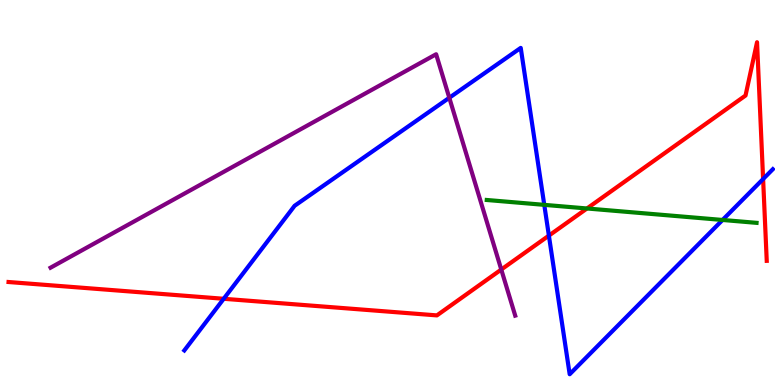[{'lines': ['blue', 'red'], 'intersections': [{'x': 2.89, 'y': 2.24}, {'x': 7.08, 'y': 3.88}, {'x': 9.85, 'y': 5.35}]}, {'lines': ['green', 'red'], 'intersections': [{'x': 7.57, 'y': 4.59}]}, {'lines': ['purple', 'red'], 'intersections': [{'x': 6.47, 'y': 3.0}]}, {'lines': ['blue', 'green'], 'intersections': [{'x': 7.02, 'y': 4.68}, {'x': 9.32, 'y': 4.29}]}, {'lines': ['blue', 'purple'], 'intersections': [{'x': 5.8, 'y': 7.46}]}, {'lines': ['green', 'purple'], 'intersections': []}]